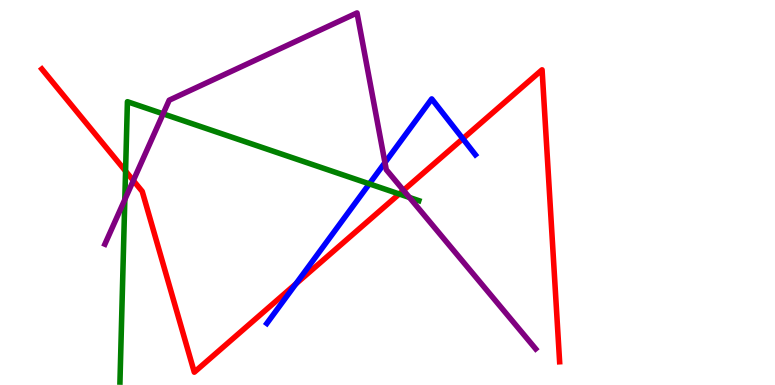[{'lines': ['blue', 'red'], 'intersections': [{'x': 3.82, 'y': 2.63}, {'x': 5.97, 'y': 6.4}]}, {'lines': ['green', 'red'], 'intersections': [{'x': 1.62, 'y': 5.56}, {'x': 5.15, 'y': 4.96}]}, {'lines': ['purple', 'red'], 'intersections': [{'x': 1.72, 'y': 5.31}, {'x': 5.21, 'y': 5.06}]}, {'lines': ['blue', 'green'], 'intersections': [{'x': 4.77, 'y': 5.22}]}, {'lines': ['blue', 'purple'], 'intersections': [{'x': 4.97, 'y': 5.78}]}, {'lines': ['green', 'purple'], 'intersections': [{'x': 1.61, 'y': 4.82}, {'x': 2.1, 'y': 7.04}, {'x': 5.28, 'y': 4.87}]}]